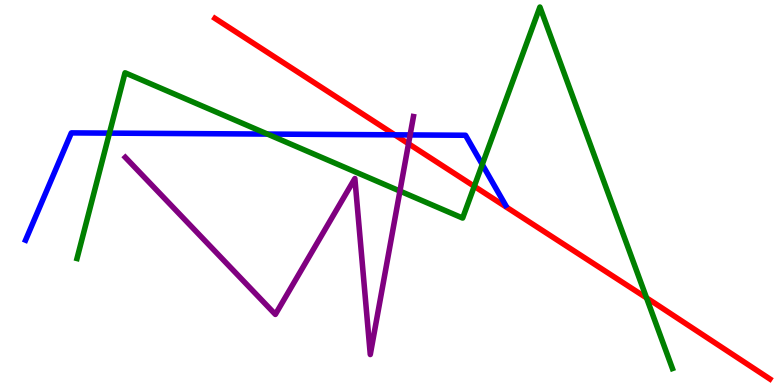[{'lines': ['blue', 'red'], 'intersections': [{'x': 5.09, 'y': 6.5}]}, {'lines': ['green', 'red'], 'intersections': [{'x': 6.12, 'y': 5.16}, {'x': 8.34, 'y': 2.26}]}, {'lines': ['purple', 'red'], 'intersections': [{'x': 5.27, 'y': 6.27}]}, {'lines': ['blue', 'green'], 'intersections': [{'x': 1.41, 'y': 6.54}, {'x': 3.45, 'y': 6.52}, {'x': 6.22, 'y': 5.73}]}, {'lines': ['blue', 'purple'], 'intersections': [{'x': 5.29, 'y': 6.5}]}, {'lines': ['green', 'purple'], 'intersections': [{'x': 5.16, 'y': 5.04}]}]